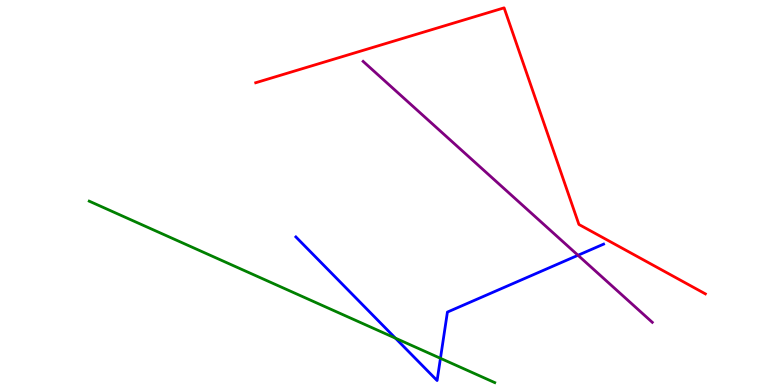[{'lines': ['blue', 'red'], 'intersections': []}, {'lines': ['green', 'red'], 'intersections': []}, {'lines': ['purple', 'red'], 'intersections': []}, {'lines': ['blue', 'green'], 'intersections': [{'x': 5.1, 'y': 1.22}, {'x': 5.68, 'y': 0.693}]}, {'lines': ['blue', 'purple'], 'intersections': [{'x': 7.46, 'y': 3.37}]}, {'lines': ['green', 'purple'], 'intersections': []}]